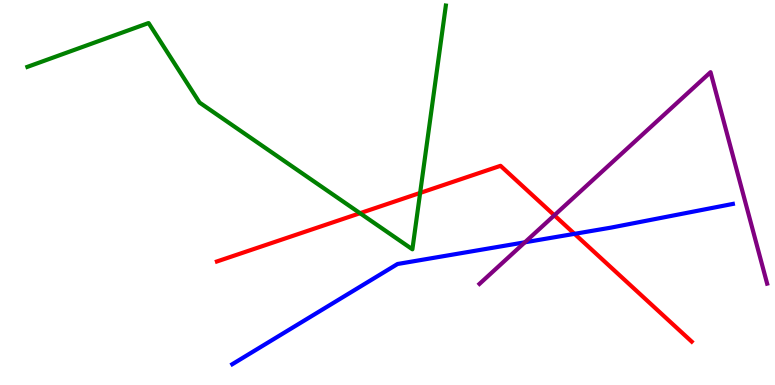[{'lines': ['blue', 'red'], 'intersections': [{'x': 7.41, 'y': 3.93}]}, {'lines': ['green', 'red'], 'intersections': [{'x': 4.65, 'y': 4.46}, {'x': 5.42, 'y': 4.99}]}, {'lines': ['purple', 'red'], 'intersections': [{'x': 7.15, 'y': 4.41}]}, {'lines': ['blue', 'green'], 'intersections': []}, {'lines': ['blue', 'purple'], 'intersections': [{'x': 6.77, 'y': 3.71}]}, {'lines': ['green', 'purple'], 'intersections': []}]